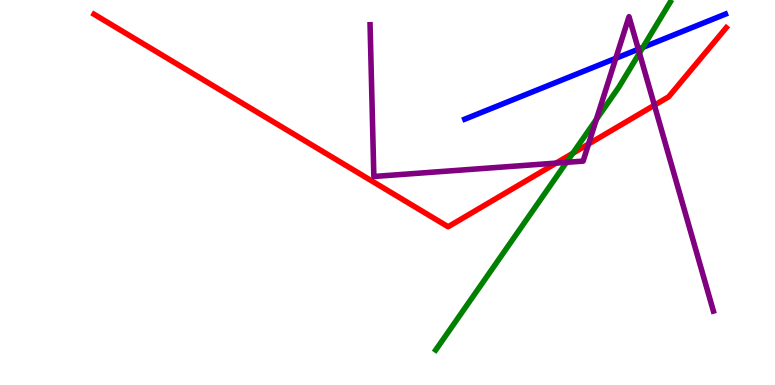[{'lines': ['blue', 'red'], 'intersections': []}, {'lines': ['green', 'red'], 'intersections': [{'x': 7.39, 'y': 6.02}]}, {'lines': ['purple', 'red'], 'intersections': [{'x': 7.18, 'y': 5.76}, {'x': 7.59, 'y': 6.26}, {'x': 8.44, 'y': 7.27}]}, {'lines': ['blue', 'green'], 'intersections': [{'x': 8.3, 'y': 8.77}]}, {'lines': ['blue', 'purple'], 'intersections': [{'x': 7.95, 'y': 8.49}, {'x': 8.24, 'y': 8.72}]}, {'lines': ['green', 'purple'], 'intersections': [{'x': 7.31, 'y': 5.78}, {'x': 7.69, 'y': 6.9}, {'x': 8.25, 'y': 8.62}]}]